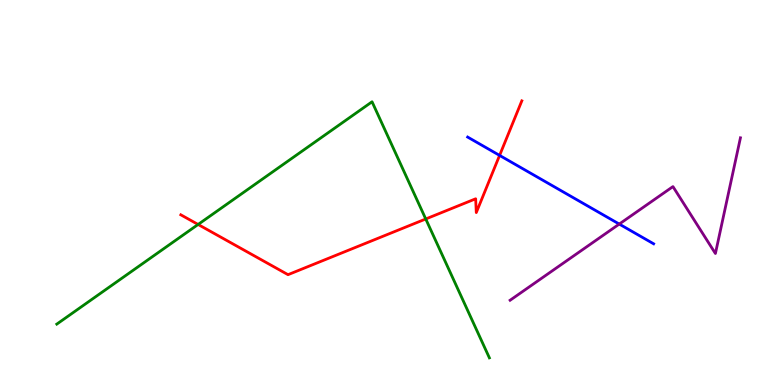[{'lines': ['blue', 'red'], 'intersections': [{'x': 6.45, 'y': 5.96}]}, {'lines': ['green', 'red'], 'intersections': [{'x': 2.56, 'y': 4.17}, {'x': 5.49, 'y': 4.31}]}, {'lines': ['purple', 'red'], 'intersections': []}, {'lines': ['blue', 'green'], 'intersections': []}, {'lines': ['blue', 'purple'], 'intersections': [{'x': 7.99, 'y': 4.18}]}, {'lines': ['green', 'purple'], 'intersections': []}]